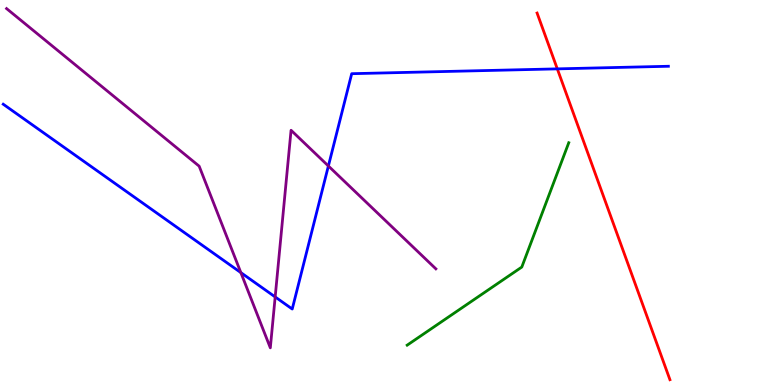[{'lines': ['blue', 'red'], 'intersections': [{'x': 7.19, 'y': 8.21}]}, {'lines': ['green', 'red'], 'intersections': []}, {'lines': ['purple', 'red'], 'intersections': []}, {'lines': ['blue', 'green'], 'intersections': []}, {'lines': ['blue', 'purple'], 'intersections': [{'x': 3.11, 'y': 2.92}, {'x': 3.55, 'y': 2.29}, {'x': 4.24, 'y': 5.69}]}, {'lines': ['green', 'purple'], 'intersections': []}]